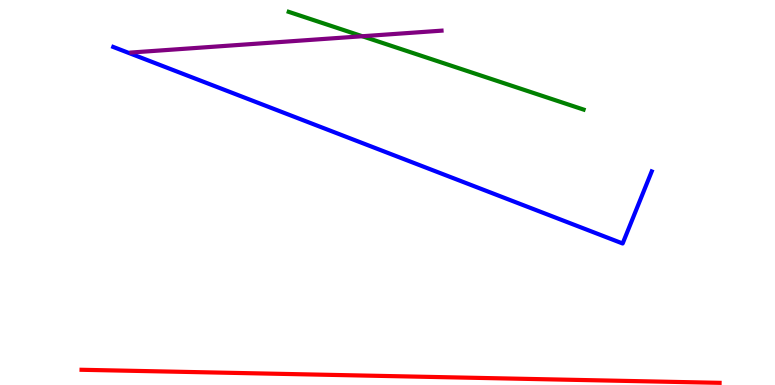[{'lines': ['blue', 'red'], 'intersections': []}, {'lines': ['green', 'red'], 'intersections': []}, {'lines': ['purple', 'red'], 'intersections': []}, {'lines': ['blue', 'green'], 'intersections': []}, {'lines': ['blue', 'purple'], 'intersections': []}, {'lines': ['green', 'purple'], 'intersections': [{'x': 4.68, 'y': 9.06}]}]